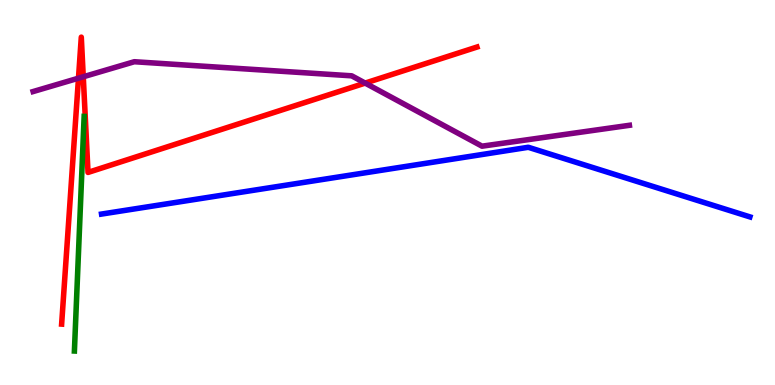[{'lines': ['blue', 'red'], 'intersections': []}, {'lines': ['green', 'red'], 'intersections': []}, {'lines': ['purple', 'red'], 'intersections': [{'x': 1.01, 'y': 7.97}, {'x': 1.07, 'y': 8.01}, {'x': 4.71, 'y': 7.84}]}, {'lines': ['blue', 'green'], 'intersections': []}, {'lines': ['blue', 'purple'], 'intersections': []}, {'lines': ['green', 'purple'], 'intersections': []}]